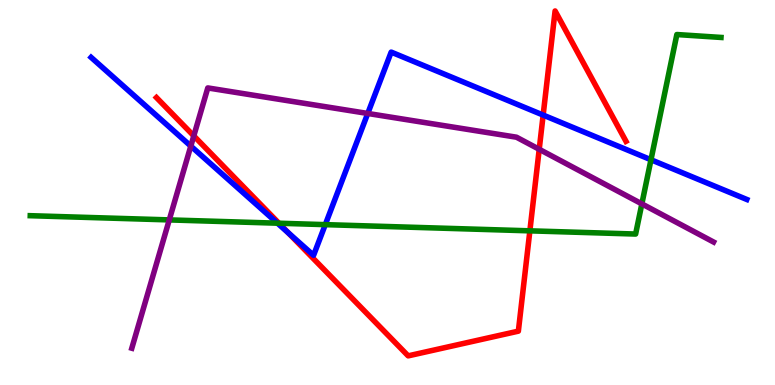[{'lines': ['blue', 'red'], 'intersections': [{'x': 3.72, 'y': 3.96}, {'x': 7.01, 'y': 7.01}]}, {'lines': ['green', 'red'], 'intersections': [{'x': 3.6, 'y': 4.2}, {'x': 6.84, 'y': 4.0}]}, {'lines': ['purple', 'red'], 'intersections': [{'x': 2.5, 'y': 6.47}, {'x': 6.96, 'y': 6.12}]}, {'lines': ['blue', 'green'], 'intersections': [{'x': 3.58, 'y': 4.2}, {'x': 4.2, 'y': 4.17}, {'x': 8.4, 'y': 5.85}]}, {'lines': ['blue', 'purple'], 'intersections': [{'x': 2.46, 'y': 6.21}, {'x': 4.75, 'y': 7.05}]}, {'lines': ['green', 'purple'], 'intersections': [{'x': 2.18, 'y': 4.29}, {'x': 8.28, 'y': 4.7}]}]